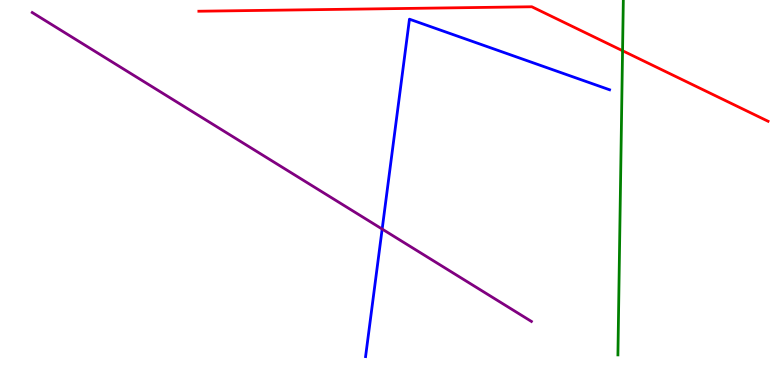[{'lines': ['blue', 'red'], 'intersections': []}, {'lines': ['green', 'red'], 'intersections': [{'x': 8.03, 'y': 8.68}]}, {'lines': ['purple', 'red'], 'intersections': []}, {'lines': ['blue', 'green'], 'intersections': []}, {'lines': ['blue', 'purple'], 'intersections': [{'x': 4.93, 'y': 4.05}]}, {'lines': ['green', 'purple'], 'intersections': []}]